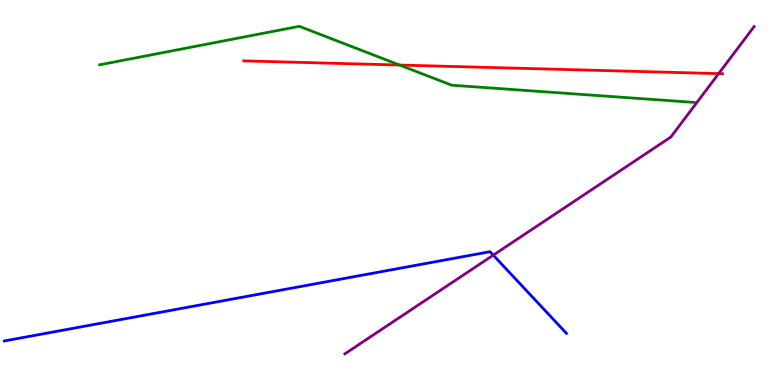[{'lines': ['blue', 'red'], 'intersections': []}, {'lines': ['green', 'red'], 'intersections': [{'x': 5.16, 'y': 8.31}]}, {'lines': ['purple', 'red'], 'intersections': [{'x': 9.27, 'y': 8.09}]}, {'lines': ['blue', 'green'], 'intersections': []}, {'lines': ['blue', 'purple'], 'intersections': [{'x': 6.36, 'y': 3.37}]}, {'lines': ['green', 'purple'], 'intersections': []}]